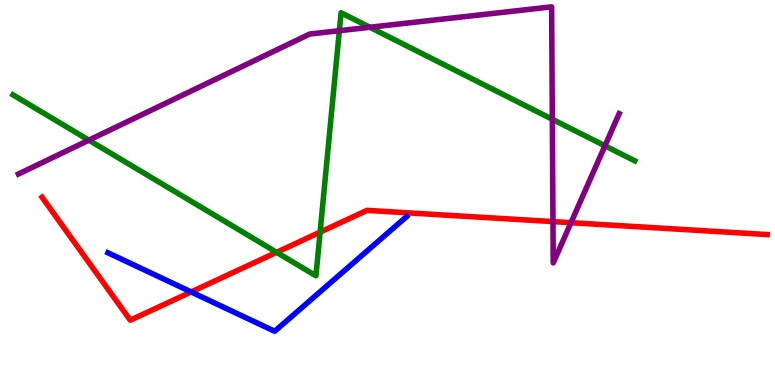[{'lines': ['blue', 'red'], 'intersections': [{'x': 2.47, 'y': 2.42}]}, {'lines': ['green', 'red'], 'intersections': [{'x': 3.57, 'y': 3.45}, {'x': 4.13, 'y': 3.97}]}, {'lines': ['purple', 'red'], 'intersections': [{'x': 7.14, 'y': 4.24}, {'x': 7.37, 'y': 4.22}]}, {'lines': ['blue', 'green'], 'intersections': []}, {'lines': ['blue', 'purple'], 'intersections': []}, {'lines': ['green', 'purple'], 'intersections': [{'x': 1.15, 'y': 6.36}, {'x': 4.38, 'y': 9.2}, {'x': 4.77, 'y': 9.29}, {'x': 7.13, 'y': 6.9}, {'x': 7.81, 'y': 6.21}]}]